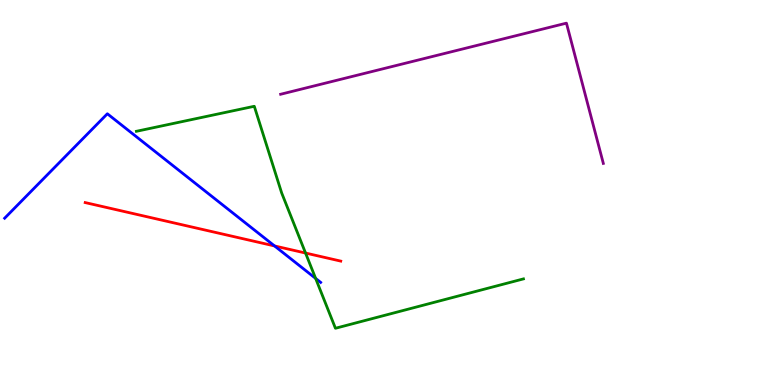[{'lines': ['blue', 'red'], 'intersections': [{'x': 3.54, 'y': 3.61}]}, {'lines': ['green', 'red'], 'intersections': [{'x': 3.94, 'y': 3.43}]}, {'lines': ['purple', 'red'], 'intersections': []}, {'lines': ['blue', 'green'], 'intersections': [{'x': 4.07, 'y': 2.77}]}, {'lines': ['blue', 'purple'], 'intersections': []}, {'lines': ['green', 'purple'], 'intersections': []}]